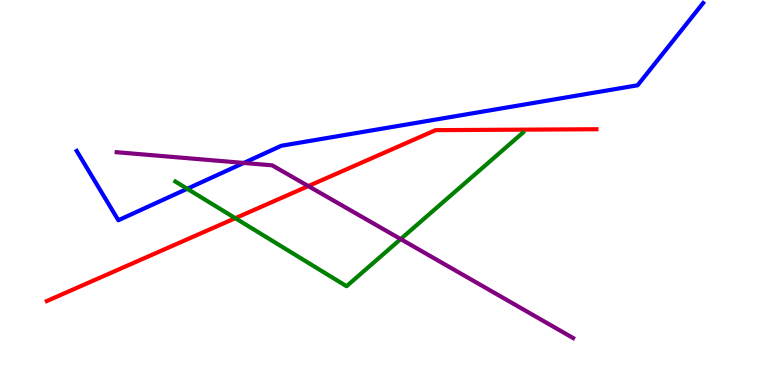[{'lines': ['blue', 'red'], 'intersections': []}, {'lines': ['green', 'red'], 'intersections': [{'x': 3.04, 'y': 4.33}]}, {'lines': ['purple', 'red'], 'intersections': [{'x': 3.98, 'y': 5.17}]}, {'lines': ['blue', 'green'], 'intersections': [{'x': 2.42, 'y': 5.1}]}, {'lines': ['blue', 'purple'], 'intersections': [{'x': 3.15, 'y': 5.77}]}, {'lines': ['green', 'purple'], 'intersections': [{'x': 5.17, 'y': 3.79}]}]